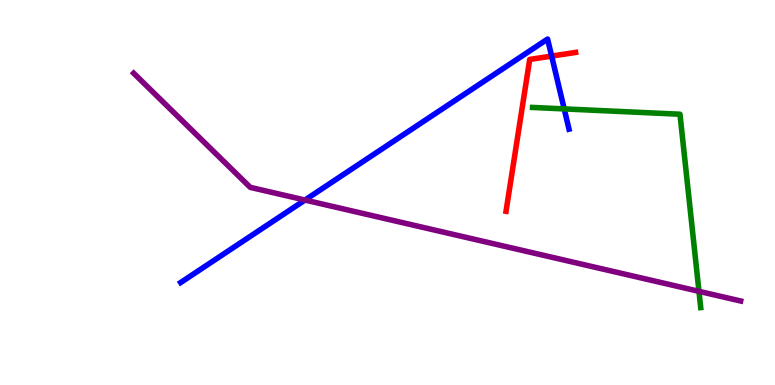[{'lines': ['blue', 'red'], 'intersections': [{'x': 7.12, 'y': 8.54}]}, {'lines': ['green', 'red'], 'intersections': []}, {'lines': ['purple', 'red'], 'intersections': []}, {'lines': ['blue', 'green'], 'intersections': [{'x': 7.28, 'y': 7.17}]}, {'lines': ['blue', 'purple'], 'intersections': [{'x': 3.94, 'y': 4.8}]}, {'lines': ['green', 'purple'], 'intersections': [{'x': 9.02, 'y': 2.43}]}]